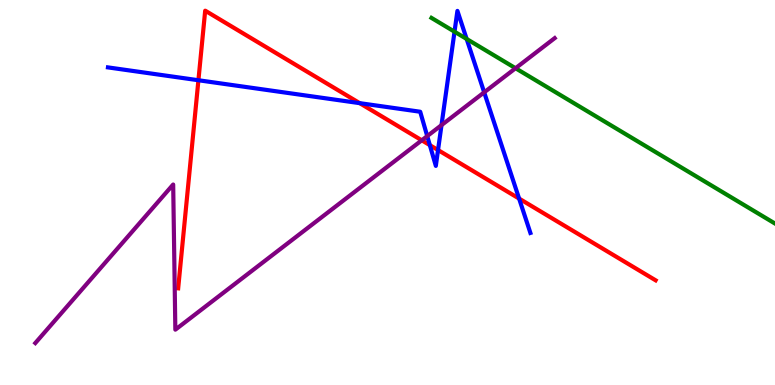[{'lines': ['blue', 'red'], 'intersections': [{'x': 2.56, 'y': 7.92}, {'x': 4.64, 'y': 7.32}, {'x': 5.55, 'y': 6.23}, {'x': 5.65, 'y': 6.1}, {'x': 6.7, 'y': 4.84}]}, {'lines': ['green', 'red'], 'intersections': []}, {'lines': ['purple', 'red'], 'intersections': [{'x': 5.44, 'y': 6.36}]}, {'lines': ['blue', 'green'], 'intersections': [{'x': 5.86, 'y': 9.18}, {'x': 6.02, 'y': 8.99}]}, {'lines': ['blue', 'purple'], 'intersections': [{'x': 5.51, 'y': 6.47}, {'x': 5.7, 'y': 6.75}, {'x': 6.25, 'y': 7.6}]}, {'lines': ['green', 'purple'], 'intersections': [{'x': 6.65, 'y': 8.23}]}]